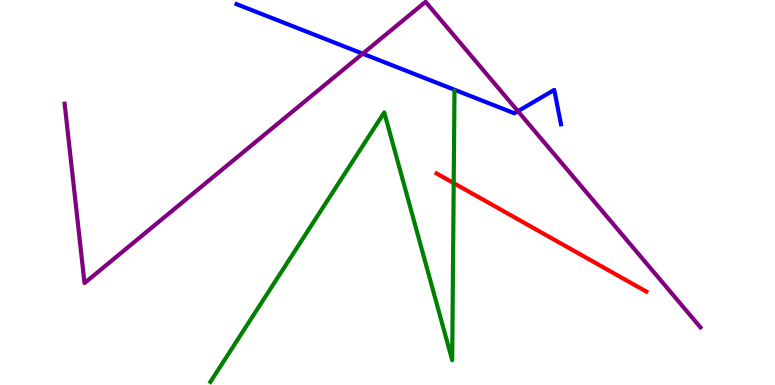[{'lines': ['blue', 'red'], 'intersections': []}, {'lines': ['green', 'red'], 'intersections': [{'x': 5.85, 'y': 5.24}]}, {'lines': ['purple', 'red'], 'intersections': []}, {'lines': ['blue', 'green'], 'intersections': []}, {'lines': ['blue', 'purple'], 'intersections': [{'x': 4.68, 'y': 8.61}, {'x': 6.68, 'y': 7.11}]}, {'lines': ['green', 'purple'], 'intersections': []}]